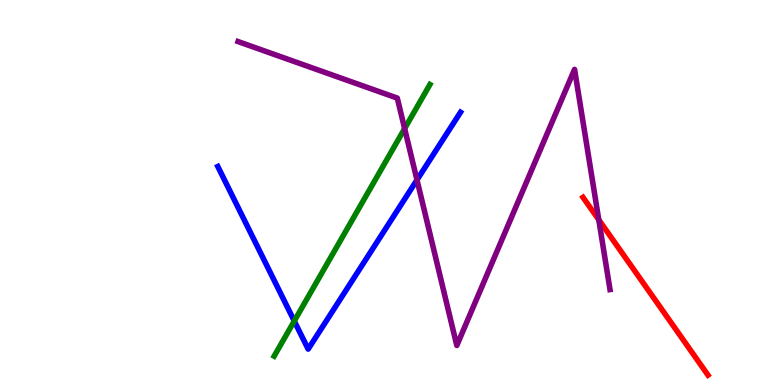[{'lines': ['blue', 'red'], 'intersections': []}, {'lines': ['green', 'red'], 'intersections': []}, {'lines': ['purple', 'red'], 'intersections': [{'x': 7.73, 'y': 4.29}]}, {'lines': ['blue', 'green'], 'intersections': [{'x': 3.8, 'y': 1.66}]}, {'lines': ['blue', 'purple'], 'intersections': [{'x': 5.38, 'y': 5.33}]}, {'lines': ['green', 'purple'], 'intersections': [{'x': 5.22, 'y': 6.66}]}]